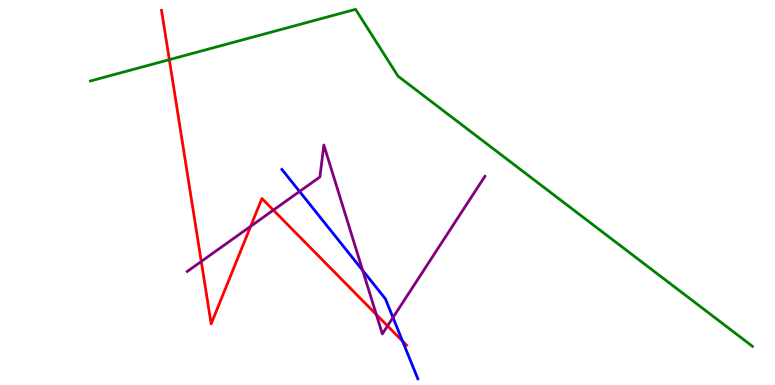[{'lines': ['blue', 'red'], 'intersections': [{'x': 5.19, 'y': 1.14}]}, {'lines': ['green', 'red'], 'intersections': [{'x': 2.18, 'y': 8.45}]}, {'lines': ['purple', 'red'], 'intersections': [{'x': 2.6, 'y': 3.21}, {'x': 3.23, 'y': 4.12}, {'x': 3.53, 'y': 4.54}, {'x': 4.86, 'y': 1.83}, {'x': 5.0, 'y': 1.53}]}, {'lines': ['blue', 'green'], 'intersections': []}, {'lines': ['blue', 'purple'], 'intersections': [{'x': 3.87, 'y': 5.03}, {'x': 4.68, 'y': 2.98}, {'x': 5.07, 'y': 1.75}]}, {'lines': ['green', 'purple'], 'intersections': []}]